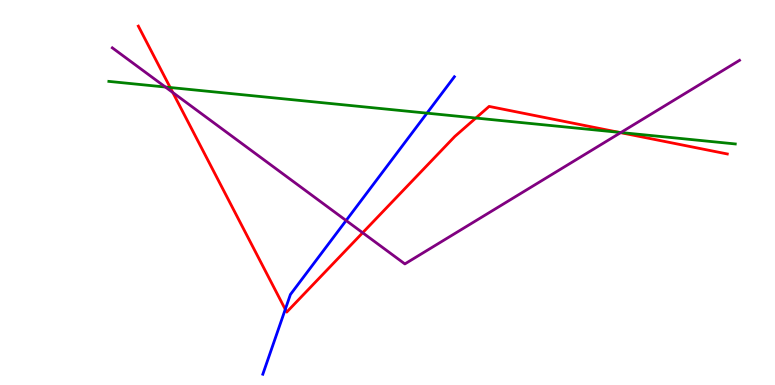[{'lines': ['blue', 'red'], 'intersections': [{'x': 3.68, 'y': 1.97}]}, {'lines': ['green', 'red'], 'intersections': [{'x': 2.2, 'y': 7.73}, {'x': 6.14, 'y': 6.93}, {'x': 7.99, 'y': 6.56}]}, {'lines': ['purple', 'red'], 'intersections': [{'x': 2.23, 'y': 7.6}, {'x': 4.68, 'y': 3.95}, {'x': 8.01, 'y': 6.55}]}, {'lines': ['blue', 'green'], 'intersections': [{'x': 5.51, 'y': 7.06}]}, {'lines': ['blue', 'purple'], 'intersections': [{'x': 4.47, 'y': 4.27}]}, {'lines': ['green', 'purple'], 'intersections': [{'x': 2.13, 'y': 7.74}, {'x': 8.01, 'y': 6.56}]}]